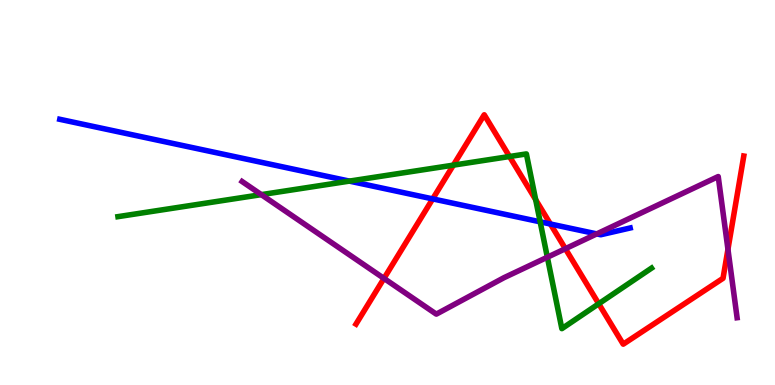[{'lines': ['blue', 'red'], 'intersections': [{'x': 5.58, 'y': 4.83}, {'x': 7.1, 'y': 4.18}]}, {'lines': ['green', 'red'], 'intersections': [{'x': 5.85, 'y': 5.71}, {'x': 6.57, 'y': 5.93}, {'x': 6.91, 'y': 4.81}, {'x': 7.73, 'y': 2.11}]}, {'lines': ['purple', 'red'], 'intersections': [{'x': 4.95, 'y': 2.77}, {'x': 7.3, 'y': 3.54}, {'x': 9.39, 'y': 3.52}]}, {'lines': ['blue', 'green'], 'intersections': [{'x': 4.51, 'y': 5.3}, {'x': 6.97, 'y': 4.24}]}, {'lines': ['blue', 'purple'], 'intersections': [{'x': 7.7, 'y': 3.92}]}, {'lines': ['green', 'purple'], 'intersections': [{'x': 3.37, 'y': 4.94}, {'x': 7.06, 'y': 3.32}]}]